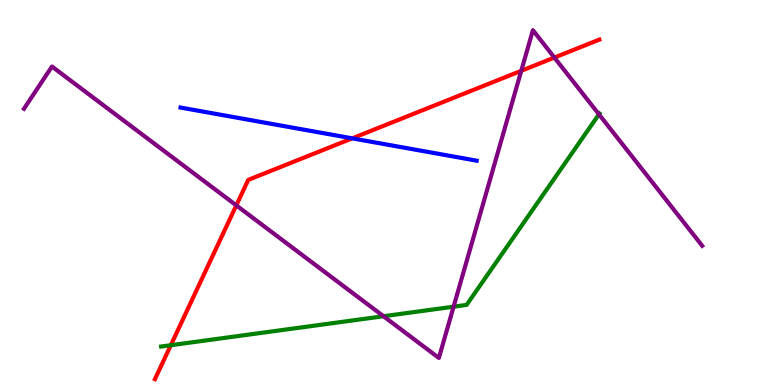[{'lines': ['blue', 'red'], 'intersections': [{'x': 4.54, 'y': 6.41}]}, {'lines': ['green', 'red'], 'intersections': [{'x': 2.2, 'y': 1.03}]}, {'lines': ['purple', 'red'], 'intersections': [{'x': 3.05, 'y': 4.67}, {'x': 6.73, 'y': 8.16}, {'x': 7.15, 'y': 8.5}]}, {'lines': ['blue', 'green'], 'intersections': []}, {'lines': ['blue', 'purple'], 'intersections': []}, {'lines': ['green', 'purple'], 'intersections': [{'x': 4.95, 'y': 1.79}, {'x': 5.85, 'y': 2.03}, {'x': 7.73, 'y': 7.03}]}]